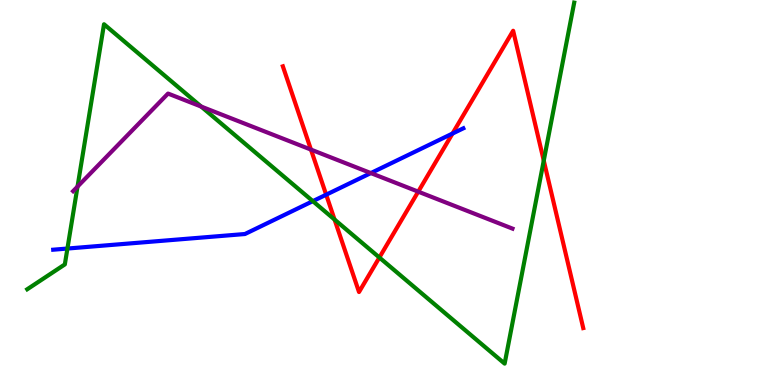[{'lines': ['blue', 'red'], 'intersections': [{'x': 4.21, 'y': 4.94}, {'x': 5.84, 'y': 6.53}]}, {'lines': ['green', 'red'], 'intersections': [{'x': 4.32, 'y': 4.3}, {'x': 4.9, 'y': 3.31}, {'x': 7.02, 'y': 5.83}]}, {'lines': ['purple', 'red'], 'intersections': [{'x': 4.01, 'y': 6.11}, {'x': 5.4, 'y': 5.02}]}, {'lines': ['blue', 'green'], 'intersections': [{'x': 0.87, 'y': 3.54}, {'x': 4.04, 'y': 4.78}]}, {'lines': ['blue', 'purple'], 'intersections': [{'x': 4.79, 'y': 5.5}]}, {'lines': ['green', 'purple'], 'intersections': [{'x': 1.0, 'y': 5.15}, {'x': 2.6, 'y': 7.23}]}]